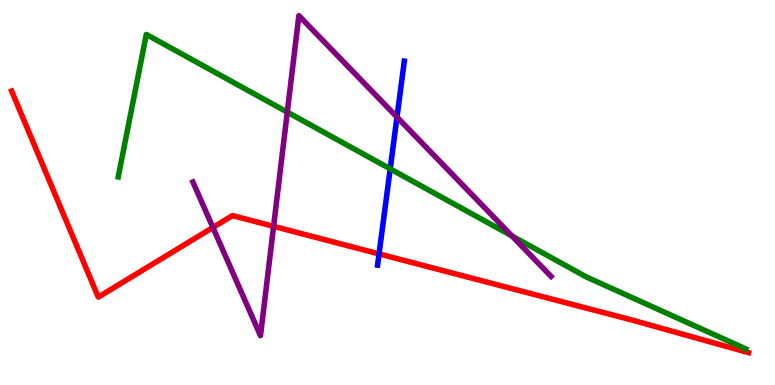[{'lines': ['blue', 'red'], 'intersections': [{'x': 4.89, 'y': 3.41}]}, {'lines': ['green', 'red'], 'intersections': []}, {'lines': ['purple', 'red'], 'intersections': [{'x': 2.75, 'y': 4.09}, {'x': 3.53, 'y': 4.12}]}, {'lines': ['blue', 'green'], 'intersections': [{'x': 5.03, 'y': 5.61}]}, {'lines': ['blue', 'purple'], 'intersections': [{'x': 5.12, 'y': 6.96}]}, {'lines': ['green', 'purple'], 'intersections': [{'x': 3.71, 'y': 7.09}, {'x': 6.61, 'y': 3.87}]}]